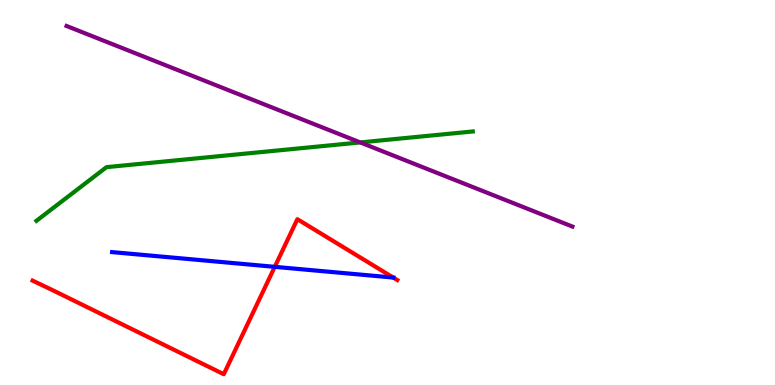[{'lines': ['blue', 'red'], 'intersections': [{'x': 3.55, 'y': 3.07}, {'x': 5.07, 'y': 2.79}]}, {'lines': ['green', 'red'], 'intersections': []}, {'lines': ['purple', 'red'], 'intersections': []}, {'lines': ['blue', 'green'], 'intersections': []}, {'lines': ['blue', 'purple'], 'intersections': []}, {'lines': ['green', 'purple'], 'intersections': [{'x': 4.65, 'y': 6.3}]}]